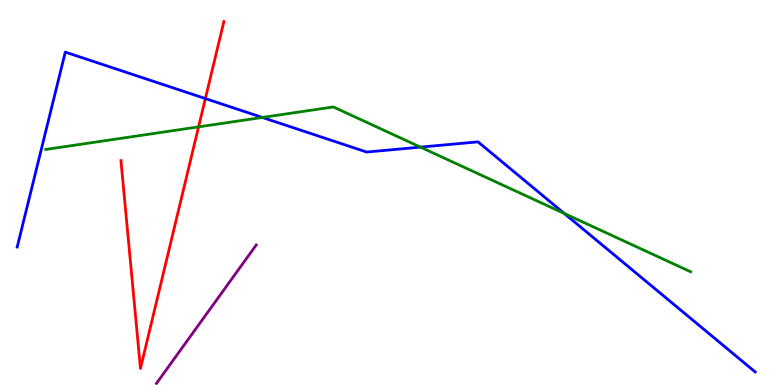[{'lines': ['blue', 'red'], 'intersections': [{'x': 2.65, 'y': 7.44}]}, {'lines': ['green', 'red'], 'intersections': [{'x': 2.56, 'y': 6.7}]}, {'lines': ['purple', 'red'], 'intersections': []}, {'lines': ['blue', 'green'], 'intersections': [{'x': 3.38, 'y': 6.95}, {'x': 5.43, 'y': 6.18}, {'x': 7.28, 'y': 4.46}]}, {'lines': ['blue', 'purple'], 'intersections': []}, {'lines': ['green', 'purple'], 'intersections': []}]